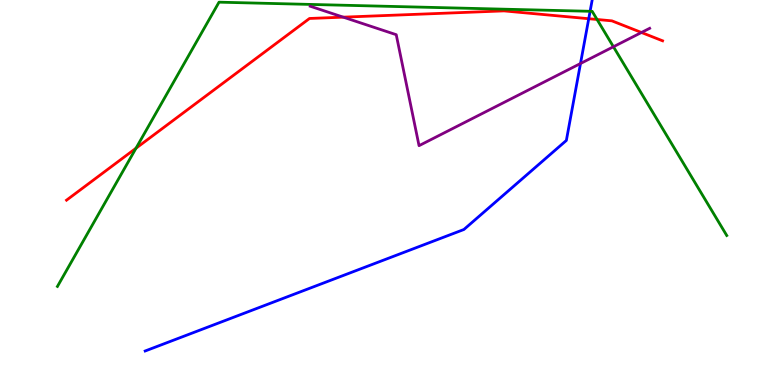[{'lines': ['blue', 'red'], 'intersections': [{'x': 7.6, 'y': 9.51}]}, {'lines': ['green', 'red'], 'intersections': [{'x': 1.75, 'y': 6.15}, {'x': 7.7, 'y': 9.49}]}, {'lines': ['purple', 'red'], 'intersections': [{'x': 4.43, 'y': 9.55}, {'x': 8.28, 'y': 9.16}]}, {'lines': ['blue', 'green'], 'intersections': [{'x': 7.61, 'y': 9.71}]}, {'lines': ['blue', 'purple'], 'intersections': [{'x': 7.49, 'y': 8.35}]}, {'lines': ['green', 'purple'], 'intersections': [{'x': 7.92, 'y': 8.79}]}]